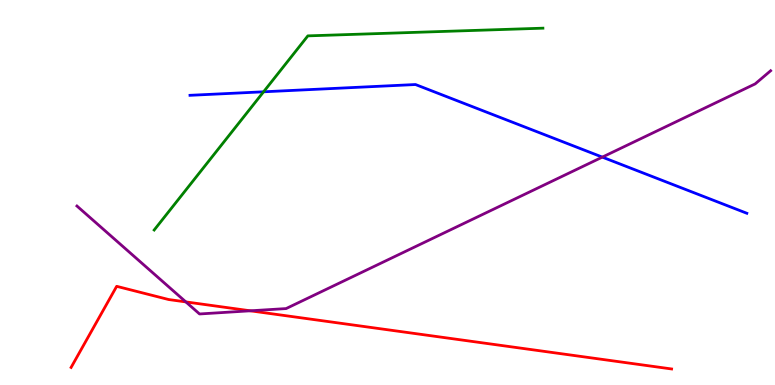[{'lines': ['blue', 'red'], 'intersections': []}, {'lines': ['green', 'red'], 'intersections': []}, {'lines': ['purple', 'red'], 'intersections': [{'x': 2.4, 'y': 2.16}, {'x': 3.23, 'y': 1.93}]}, {'lines': ['blue', 'green'], 'intersections': [{'x': 3.4, 'y': 7.62}]}, {'lines': ['blue', 'purple'], 'intersections': [{'x': 7.77, 'y': 5.92}]}, {'lines': ['green', 'purple'], 'intersections': []}]